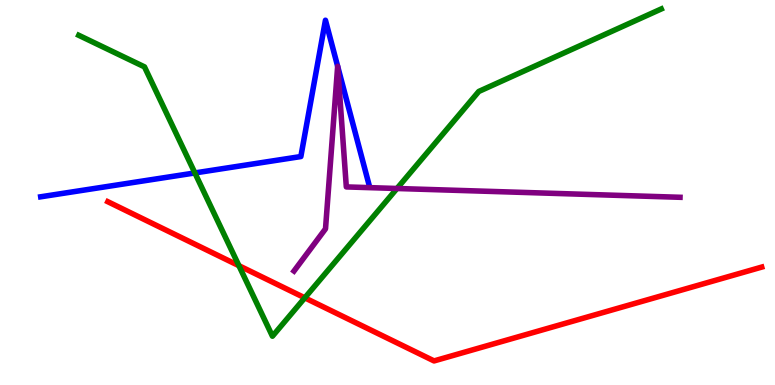[{'lines': ['blue', 'red'], 'intersections': []}, {'lines': ['green', 'red'], 'intersections': [{'x': 3.08, 'y': 3.1}, {'x': 3.93, 'y': 2.26}]}, {'lines': ['purple', 'red'], 'intersections': []}, {'lines': ['blue', 'green'], 'intersections': [{'x': 2.51, 'y': 5.51}]}, {'lines': ['blue', 'purple'], 'intersections': [{'x': 4.36, 'y': 8.28}, {'x': 4.36, 'y': 8.28}]}, {'lines': ['green', 'purple'], 'intersections': [{'x': 5.12, 'y': 5.1}]}]